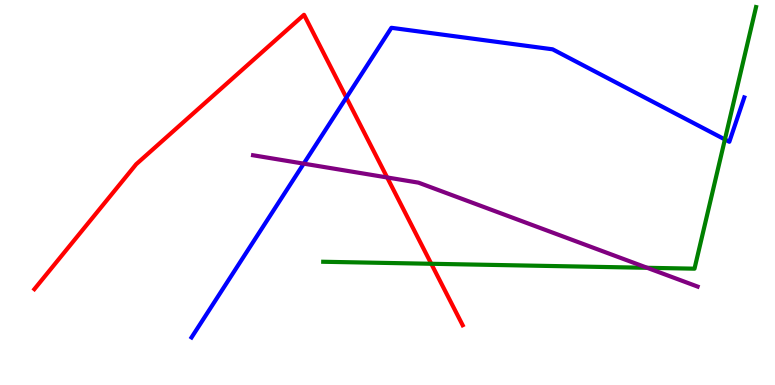[{'lines': ['blue', 'red'], 'intersections': [{'x': 4.47, 'y': 7.46}]}, {'lines': ['green', 'red'], 'intersections': [{'x': 5.56, 'y': 3.15}]}, {'lines': ['purple', 'red'], 'intersections': [{'x': 5.0, 'y': 5.39}]}, {'lines': ['blue', 'green'], 'intersections': [{'x': 9.35, 'y': 6.38}]}, {'lines': ['blue', 'purple'], 'intersections': [{'x': 3.92, 'y': 5.75}]}, {'lines': ['green', 'purple'], 'intersections': [{'x': 8.35, 'y': 3.04}]}]